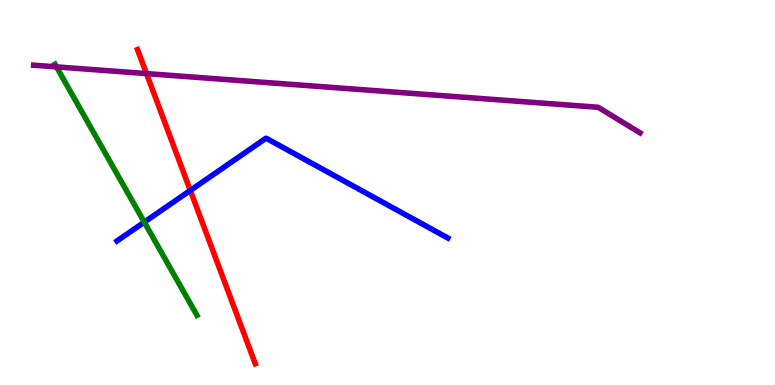[{'lines': ['blue', 'red'], 'intersections': [{'x': 2.46, 'y': 5.05}]}, {'lines': ['green', 'red'], 'intersections': []}, {'lines': ['purple', 'red'], 'intersections': [{'x': 1.89, 'y': 8.09}]}, {'lines': ['blue', 'green'], 'intersections': [{'x': 1.86, 'y': 4.23}]}, {'lines': ['blue', 'purple'], 'intersections': []}, {'lines': ['green', 'purple'], 'intersections': [{'x': 0.729, 'y': 8.26}]}]